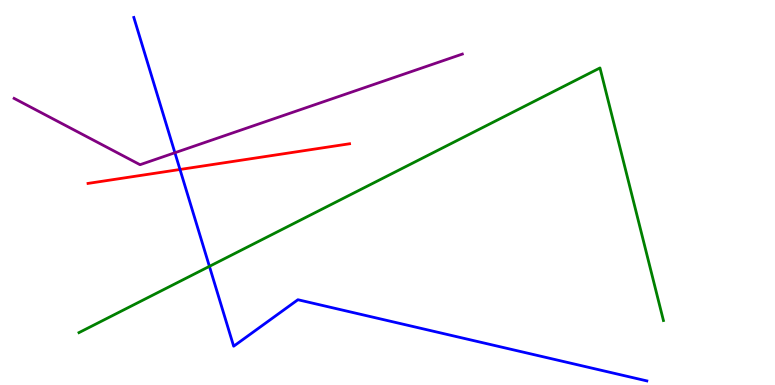[{'lines': ['blue', 'red'], 'intersections': [{'x': 2.32, 'y': 5.6}]}, {'lines': ['green', 'red'], 'intersections': []}, {'lines': ['purple', 'red'], 'intersections': []}, {'lines': ['blue', 'green'], 'intersections': [{'x': 2.7, 'y': 3.08}]}, {'lines': ['blue', 'purple'], 'intersections': [{'x': 2.26, 'y': 6.03}]}, {'lines': ['green', 'purple'], 'intersections': []}]